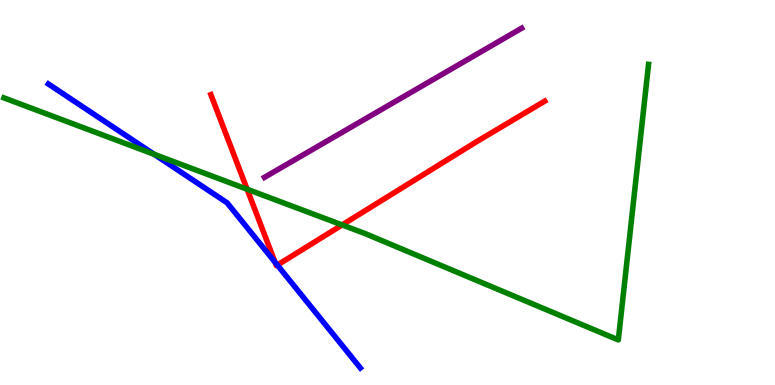[{'lines': ['blue', 'red'], 'intersections': [{'x': 3.55, 'y': 3.19}, {'x': 3.58, 'y': 3.12}]}, {'lines': ['green', 'red'], 'intersections': [{'x': 3.19, 'y': 5.08}, {'x': 4.41, 'y': 4.16}]}, {'lines': ['purple', 'red'], 'intersections': []}, {'lines': ['blue', 'green'], 'intersections': [{'x': 1.99, 'y': 5.99}]}, {'lines': ['blue', 'purple'], 'intersections': []}, {'lines': ['green', 'purple'], 'intersections': []}]